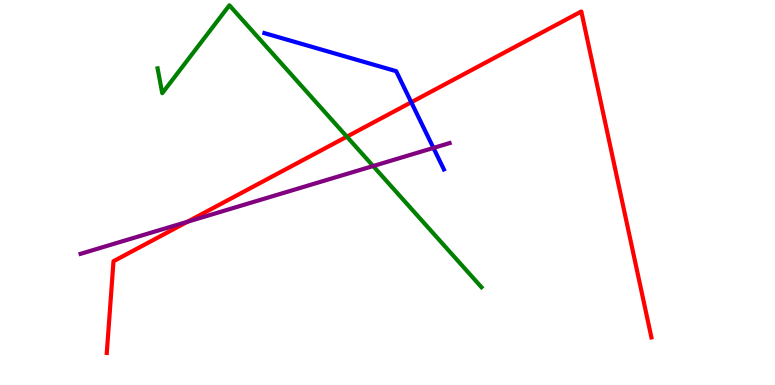[{'lines': ['blue', 'red'], 'intersections': [{'x': 5.31, 'y': 7.34}]}, {'lines': ['green', 'red'], 'intersections': [{'x': 4.48, 'y': 6.45}]}, {'lines': ['purple', 'red'], 'intersections': [{'x': 2.42, 'y': 4.24}]}, {'lines': ['blue', 'green'], 'intersections': []}, {'lines': ['blue', 'purple'], 'intersections': [{'x': 5.59, 'y': 6.16}]}, {'lines': ['green', 'purple'], 'intersections': [{'x': 4.81, 'y': 5.69}]}]